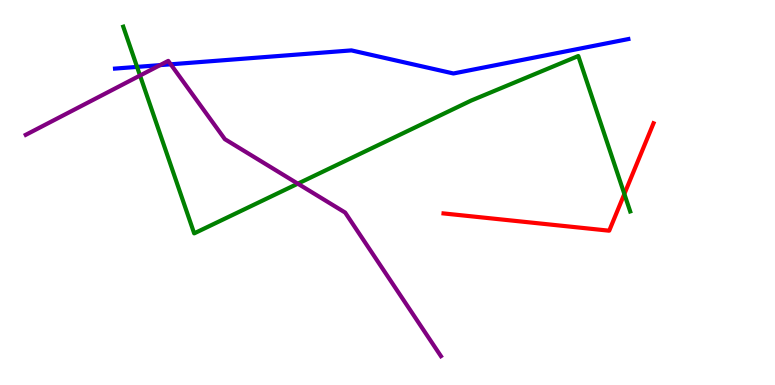[{'lines': ['blue', 'red'], 'intersections': []}, {'lines': ['green', 'red'], 'intersections': [{'x': 8.06, 'y': 4.96}]}, {'lines': ['purple', 'red'], 'intersections': []}, {'lines': ['blue', 'green'], 'intersections': [{'x': 1.77, 'y': 8.26}]}, {'lines': ['blue', 'purple'], 'intersections': [{'x': 2.07, 'y': 8.31}, {'x': 2.2, 'y': 8.33}]}, {'lines': ['green', 'purple'], 'intersections': [{'x': 1.81, 'y': 8.04}, {'x': 3.84, 'y': 5.23}]}]